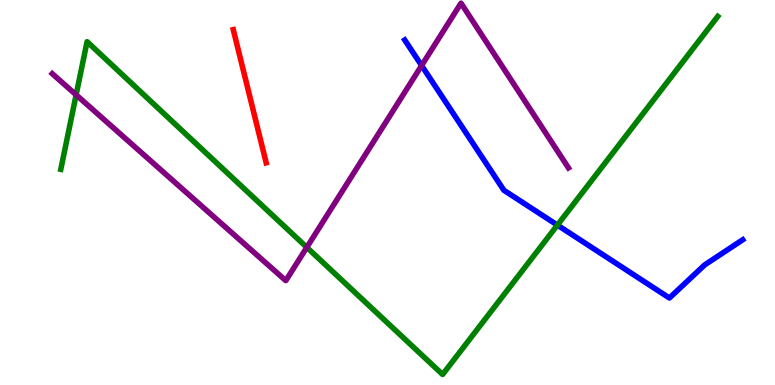[{'lines': ['blue', 'red'], 'intersections': []}, {'lines': ['green', 'red'], 'intersections': []}, {'lines': ['purple', 'red'], 'intersections': []}, {'lines': ['blue', 'green'], 'intersections': [{'x': 7.19, 'y': 4.15}]}, {'lines': ['blue', 'purple'], 'intersections': [{'x': 5.44, 'y': 8.3}]}, {'lines': ['green', 'purple'], 'intersections': [{'x': 0.982, 'y': 7.54}, {'x': 3.96, 'y': 3.57}]}]